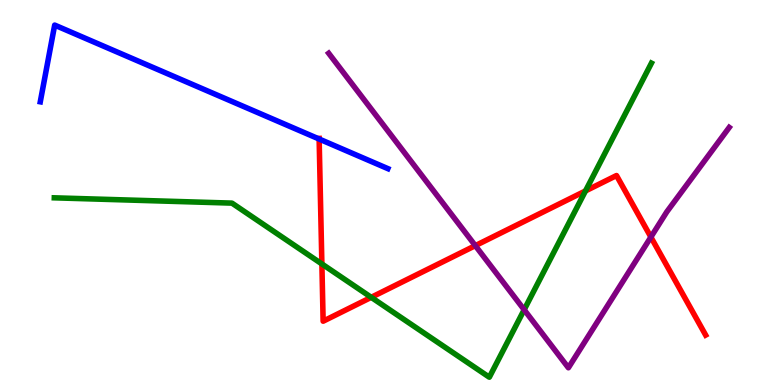[{'lines': ['blue', 'red'], 'intersections': [{'x': 4.12, 'y': 6.39}]}, {'lines': ['green', 'red'], 'intersections': [{'x': 4.15, 'y': 3.14}, {'x': 4.79, 'y': 2.28}, {'x': 7.55, 'y': 5.04}]}, {'lines': ['purple', 'red'], 'intersections': [{'x': 6.13, 'y': 3.62}, {'x': 8.4, 'y': 3.84}]}, {'lines': ['blue', 'green'], 'intersections': []}, {'lines': ['blue', 'purple'], 'intersections': []}, {'lines': ['green', 'purple'], 'intersections': [{'x': 6.76, 'y': 1.95}]}]